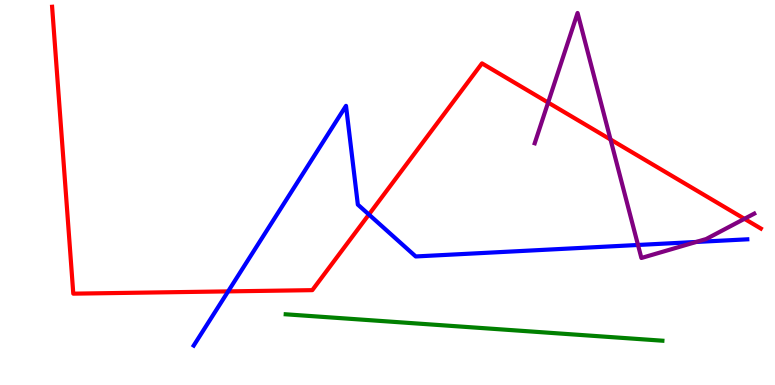[{'lines': ['blue', 'red'], 'intersections': [{'x': 2.94, 'y': 2.43}, {'x': 4.76, 'y': 4.43}]}, {'lines': ['green', 'red'], 'intersections': []}, {'lines': ['purple', 'red'], 'intersections': [{'x': 7.07, 'y': 7.34}, {'x': 7.88, 'y': 6.38}, {'x': 9.61, 'y': 4.32}]}, {'lines': ['blue', 'green'], 'intersections': []}, {'lines': ['blue', 'purple'], 'intersections': [{'x': 8.23, 'y': 3.64}, {'x': 8.98, 'y': 3.72}]}, {'lines': ['green', 'purple'], 'intersections': []}]